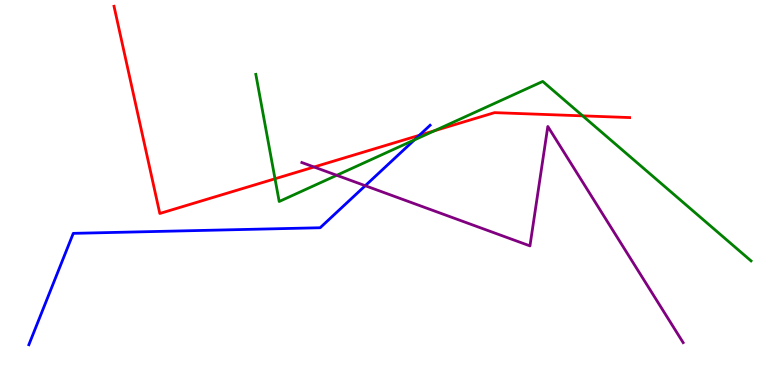[{'lines': ['blue', 'red'], 'intersections': [{'x': 5.41, 'y': 6.49}]}, {'lines': ['green', 'red'], 'intersections': [{'x': 3.55, 'y': 5.36}, {'x': 5.61, 'y': 6.61}, {'x': 7.52, 'y': 6.99}]}, {'lines': ['purple', 'red'], 'intersections': [{'x': 4.05, 'y': 5.66}]}, {'lines': ['blue', 'green'], 'intersections': [{'x': 5.35, 'y': 6.37}]}, {'lines': ['blue', 'purple'], 'intersections': [{'x': 4.71, 'y': 5.18}]}, {'lines': ['green', 'purple'], 'intersections': [{'x': 4.34, 'y': 5.45}]}]